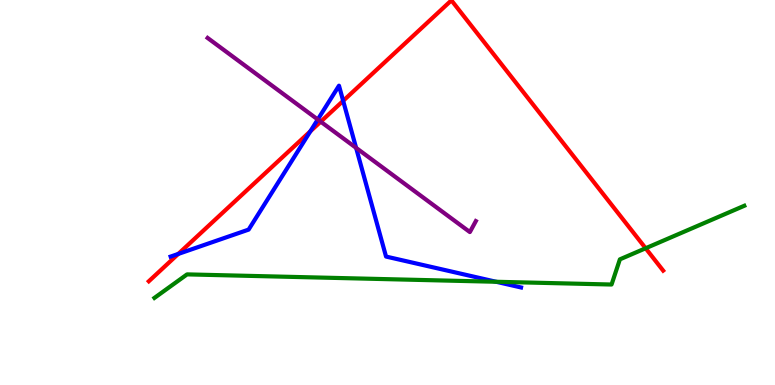[{'lines': ['blue', 'red'], 'intersections': [{'x': 2.3, 'y': 3.4}, {'x': 4.0, 'y': 6.59}, {'x': 4.43, 'y': 7.38}]}, {'lines': ['green', 'red'], 'intersections': [{'x': 8.33, 'y': 3.55}]}, {'lines': ['purple', 'red'], 'intersections': [{'x': 4.14, 'y': 6.84}]}, {'lines': ['blue', 'green'], 'intersections': [{'x': 6.4, 'y': 2.68}]}, {'lines': ['blue', 'purple'], 'intersections': [{'x': 4.1, 'y': 6.9}, {'x': 4.6, 'y': 6.16}]}, {'lines': ['green', 'purple'], 'intersections': []}]